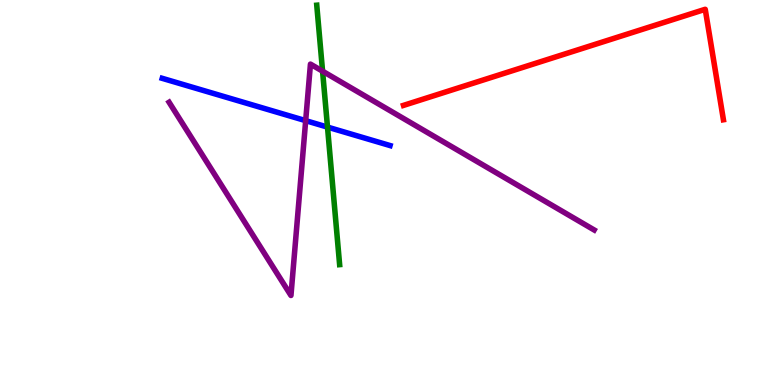[{'lines': ['blue', 'red'], 'intersections': []}, {'lines': ['green', 'red'], 'intersections': []}, {'lines': ['purple', 'red'], 'intersections': []}, {'lines': ['blue', 'green'], 'intersections': [{'x': 4.23, 'y': 6.7}]}, {'lines': ['blue', 'purple'], 'intersections': [{'x': 3.94, 'y': 6.87}]}, {'lines': ['green', 'purple'], 'intersections': [{'x': 4.16, 'y': 8.15}]}]